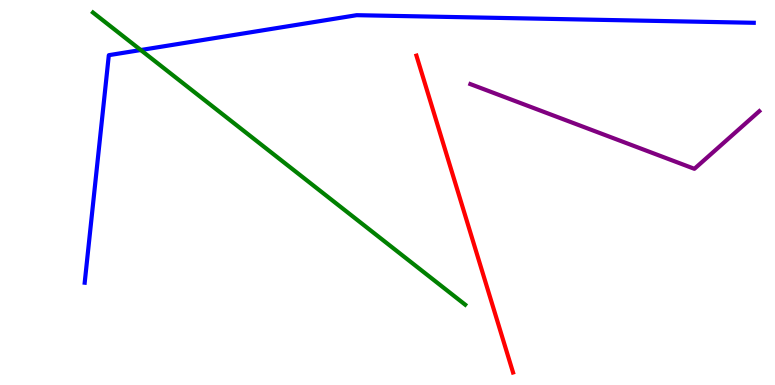[{'lines': ['blue', 'red'], 'intersections': []}, {'lines': ['green', 'red'], 'intersections': []}, {'lines': ['purple', 'red'], 'intersections': []}, {'lines': ['blue', 'green'], 'intersections': [{'x': 1.82, 'y': 8.7}]}, {'lines': ['blue', 'purple'], 'intersections': []}, {'lines': ['green', 'purple'], 'intersections': []}]